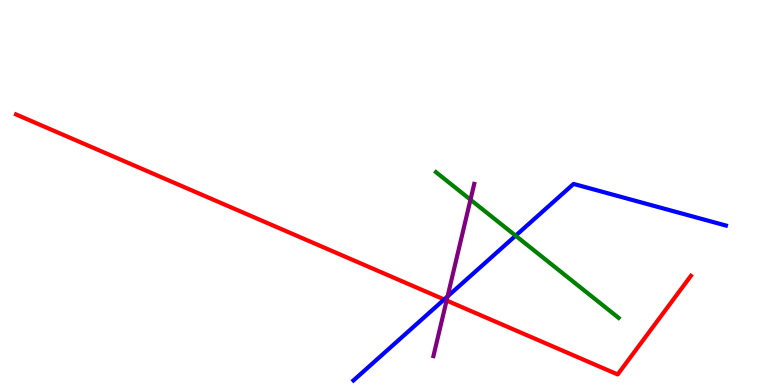[{'lines': ['blue', 'red'], 'intersections': [{'x': 5.73, 'y': 2.22}]}, {'lines': ['green', 'red'], 'intersections': []}, {'lines': ['purple', 'red'], 'intersections': [{'x': 5.76, 'y': 2.19}]}, {'lines': ['blue', 'green'], 'intersections': [{'x': 6.65, 'y': 3.88}]}, {'lines': ['blue', 'purple'], 'intersections': [{'x': 5.77, 'y': 2.3}]}, {'lines': ['green', 'purple'], 'intersections': [{'x': 6.07, 'y': 4.81}]}]